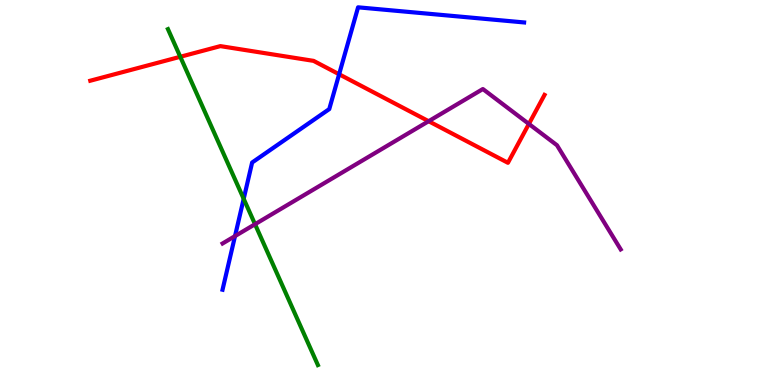[{'lines': ['blue', 'red'], 'intersections': [{'x': 4.38, 'y': 8.07}]}, {'lines': ['green', 'red'], 'intersections': [{'x': 2.33, 'y': 8.53}]}, {'lines': ['purple', 'red'], 'intersections': [{'x': 5.53, 'y': 6.85}, {'x': 6.82, 'y': 6.78}]}, {'lines': ['blue', 'green'], 'intersections': [{'x': 3.14, 'y': 4.84}]}, {'lines': ['blue', 'purple'], 'intersections': [{'x': 3.03, 'y': 3.87}]}, {'lines': ['green', 'purple'], 'intersections': [{'x': 3.29, 'y': 4.18}]}]